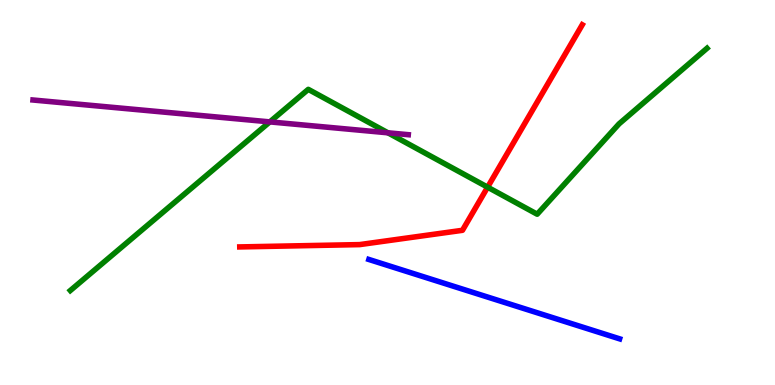[{'lines': ['blue', 'red'], 'intersections': []}, {'lines': ['green', 'red'], 'intersections': [{'x': 6.29, 'y': 5.14}]}, {'lines': ['purple', 'red'], 'intersections': []}, {'lines': ['blue', 'green'], 'intersections': []}, {'lines': ['blue', 'purple'], 'intersections': []}, {'lines': ['green', 'purple'], 'intersections': [{'x': 3.48, 'y': 6.83}, {'x': 5.01, 'y': 6.55}]}]